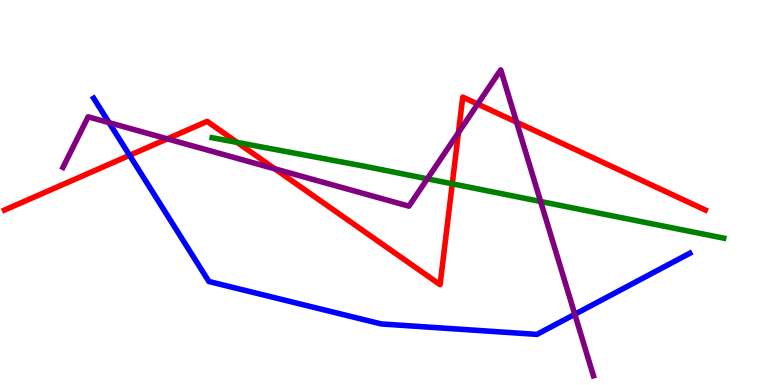[{'lines': ['blue', 'red'], 'intersections': [{'x': 1.67, 'y': 5.97}]}, {'lines': ['green', 'red'], 'intersections': [{'x': 3.06, 'y': 6.3}, {'x': 5.84, 'y': 5.23}]}, {'lines': ['purple', 'red'], 'intersections': [{'x': 2.16, 'y': 6.39}, {'x': 3.55, 'y': 5.61}, {'x': 5.92, 'y': 6.55}, {'x': 6.16, 'y': 7.3}, {'x': 6.67, 'y': 6.83}]}, {'lines': ['blue', 'green'], 'intersections': []}, {'lines': ['blue', 'purple'], 'intersections': [{'x': 1.41, 'y': 6.81}, {'x': 7.42, 'y': 1.84}]}, {'lines': ['green', 'purple'], 'intersections': [{'x': 5.51, 'y': 5.36}, {'x': 6.98, 'y': 4.77}]}]